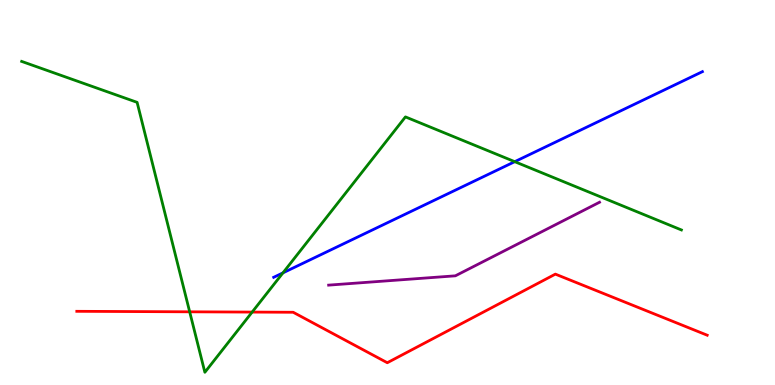[{'lines': ['blue', 'red'], 'intersections': []}, {'lines': ['green', 'red'], 'intersections': [{'x': 2.45, 'y': 1.9}, {'x': 3.25, 'y': 1.89}]}, {'lines': ['purple', 'red'], 'intersections': []}, {'lines': ['blue', 'green'], 'intersections': [{'x': 3.65, 'y': 2.91}, {'x': 6.64, 'y': 5.8}]}, {'lines': ['blue', 'purple'], 'intersections': []}, {'lines': ['green', 'purple'], 'intersections': []}]